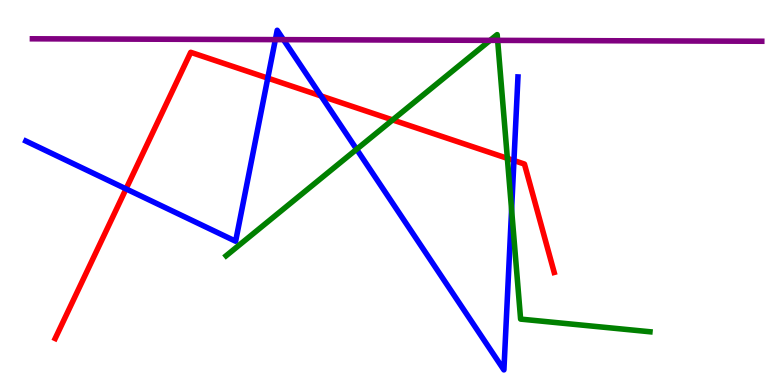[{'lines': ['blue', 'red'], 'intersections': [{'x': 1.63, 'y': 5.09}, {'x': 3.46, 'y': 7.97}, {'x': 4.14, 'y': 7.51}, {'x': 6.63, 'y': 5.83}]}, {'lines': ['green', 'red'], 'intersections': [{'x': 5.07, 'y': 6.89}, {'x': 6.55, 'y': 5.89}]}, {'lines': ['purple', 'red'], 'intersections': []}, {'lines': ['blue', 'green'], 'intersections': [{'x': 4.6, 'y': 6.12}, {'x': 6.6, 'y': 4.55}]}, {'lines': ['blue', 'purple'], 'intersections': [{'x': 3.55, 'y': 8.97}, {'x': 3.66, 'y': 8.97}]}, {'lines': ['green', 'purple'], 'intersections': [{'x': 6.32, 'y': 8.95}, {'x': 6.42, 'y': 8.95}]}]